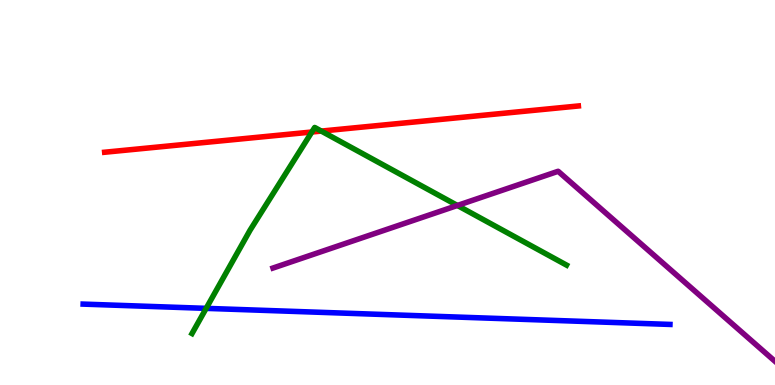[{'lines': ['blue', 'red'], 'intersections': []}, {'lines': ['green', 'red'], 'intersections': [{'x': 4.02, 'y': 6.57}, {'x': 4.15, 'y': 6.6}]}, {'lines': ['purple', 'red'], 'intersections': []}, {'lines': ['blue', 'green'], 'intersections': [{'x': 2.66, 'y': 1.99}]}, {'lines': ['blue', 'purple'], 'intersections': []}, {'lines': ['green', 'purple'], 'intersections': [{'x': 5.9, 'y': 4.66}]}]